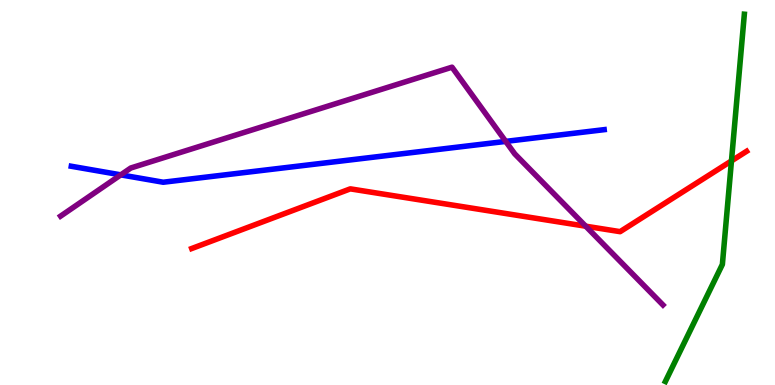[{'lines': ['blue', 'red'], 'intersections': []}, {'lines': ['green', 'red'], 'intersections': [{'x': 9.44, 'y': 5.82}]}, {'lines': ['purple', 'red'], 'intersections': [{'x': 7.56, 'y': 4.12}]}, {'lines': ['blue', 'green'], 'intersections': []}, {'lines': ['blue', 'purple'], 'intersections': [{'x': 1.56, 'y': 5.46}, {'x': 6.53, 'y': 6.33}]}, {'lines': ['green', 'purple'], 'intersections': []}]